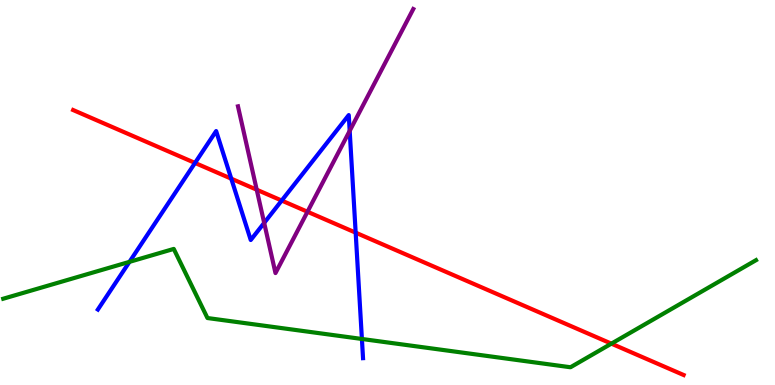[{'lines': ['blue', 'red'], 'intersections': [{'x': 2.52, 'y': 5.77}, {'x': 2.98, 'y': 5.36}, {'x': 3.63, 'y': 4.79}, {'x': 4.59, 'y': 3.96}]}, {'lines': ['green', 'red'], 'intersections': [{'x': 7.89, 'y': 1.07}]}, {'lines': ['purple', 'red'], 'intersections': [{'x': 3.31, 'y': 5.07}, {'x': 3.97, 'y': 4.5}]}, {'lines': ['blue', 'green'], 'intersections': [{'x': 1.67, 'y': 3.2}, {'x': 4.67, 'y': 1.2}]}, {'lines': ['blue', 'purple'], 'intersections': [{'x': 3.41, 'y': 4.21}, {'x': 4.51, 'y': 6.6}]}, {'lines': ['green', 'purple'], 'intersections': []}]